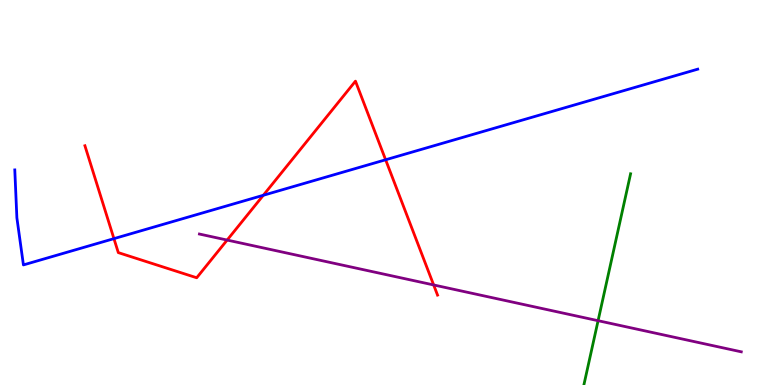[{'lines': ['blue', 'red'], 'intersections': [{'x': 1.47, 'y': 3.8}, {'x': 3.4, 'y': 4.93}, {'x': 4.98, 'y': 5.85}]}, {'lines': ['green', 'red'], 'intersections': []}, {'lines': ['purple', 'red'], 'intersections': [{'x': 2.93, 'y': 3.76}, {'x': 5.6, 'y': 2.6}]}, {'lines': ['blue', 'green'], 'intersections': []}, {'lines': ['blue', 'purple'], 'intersections': []}, {'lines': ['green', 'purple'], 'intersections': [{'x': 7.72, 'y': 1.67}]}]